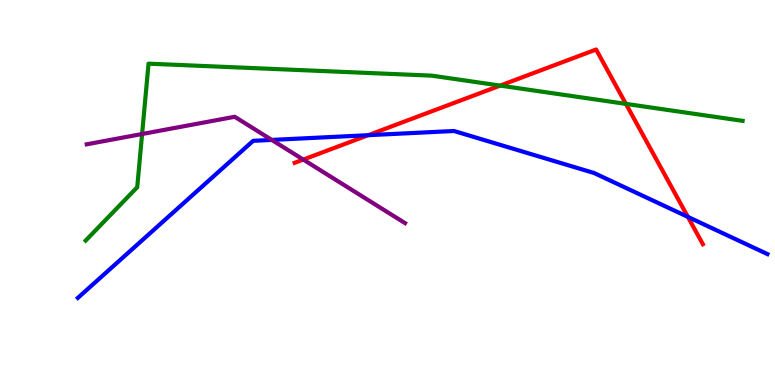[{'lines': ['blue', 'red'], 'intersections': [{'x': 4.75, 'y': 6.49}, {'x': 8.88, 'y': 4.37}]}, {'lines': ['green', 'red'], 'intersections': [{'x': 6.45, 'y': 7.78}, {'x': 8.08, 'y': 7.3}]}, {'lines': ['purple', 'red'], 'intersections': [{'x': 3.91, 'y': 5.86}]}, {'lines': ['blue', 'green'], 'intersections': []}, {'lines': ['blue', 'purple'], 'intersections': [{'x': 3.51, 'y': 6.37}]}, {'lines': ['green', 'purple'], 'intersections': [{'x': 1.83, 'y': 6.52}]}]